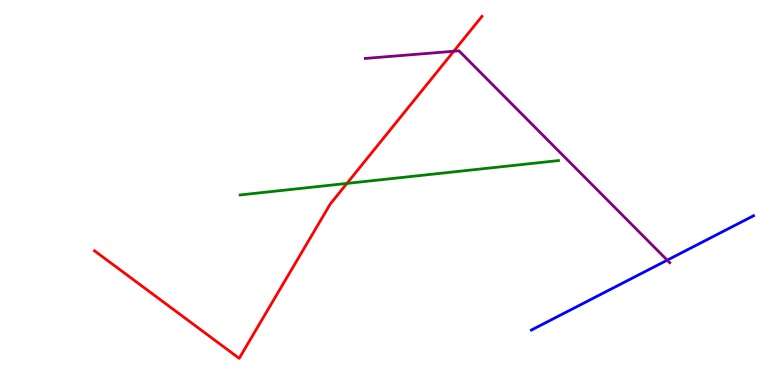[{'lines': ['blue', 'red'], 'intersections': []}, {'lines': ['green', 'red'], 'intersections': [{'x': 4.48, 'y': 5.24}]}, {'lines': ['purple', 'red'], 'intersections': [{'x': 5.85, 'y': 8.67}]}, {'lines': ['blue', 'green'], 'intersections': []}, {'lines': ['blue', 'purple'], 'intersections': [{'x': 8.61, 'y': 3.24}]}, {'lines': ['green', 'purple'], 'intersections': []}]